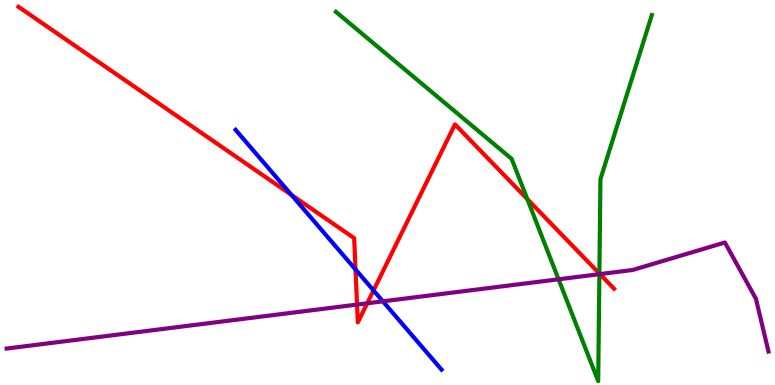[{'lines': ['blue', 'red'], 'intersections': [{'x': 3.76, 'y': 4.94}, {'x': 4.59, 'y': 3.0}, {'x': 4.82, 'y': 2.46}]}, {'lines': ['green', 'red'], 'intersections': [{'x': 6.8, 'y': 4.83}, {'x': 7.73, 'y': 2.89}]}, {'lines': ['purple', 'red'], 'intersections': [{'x': 4.61, 'y': 2.09}, {'x': 4.74, 'y': 2.12}, {'x': 7.74, 'y': 2.88}]}, {'lines': ['blue', 'green'], 'intersections': []}, {'lines': ['blue', 'purple'], 'intersections': [{'x': 4.94, 'y': 2.17}]}, {'lines': ['green', 'purple'], 'intersections': [{'x': 7.21, 'y': 2.75}, {'x': 7.73, 'y': 2.88}]}]